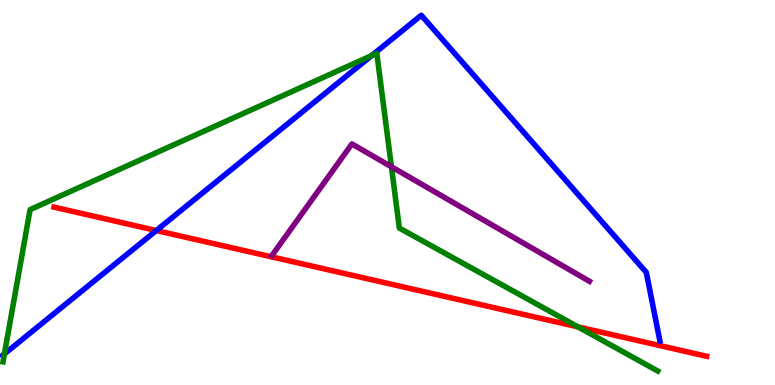[{'lines': ['blue', 'red'], 'intersections': [{'x': 2.02, 'y': 4.01}]}, {'lines': ['green', 'red'], 'intersections': [{'x': 7.46, 'y': 1.51}]}, {'lines': ['purple', 'red'], 'intersections': []}, {'lines': ['blue', 'green'], 'intersections': [{'x': 0.0569, 'y': 0.807}, {'x': 4.8, 'y': 8.56}]}, {'lines': ['blue', 'purple'], 'intersections': []}, {'lines': ['green', 'purple'], 'intersections': [{'x': 5.05, 'y': 5.67}]}]